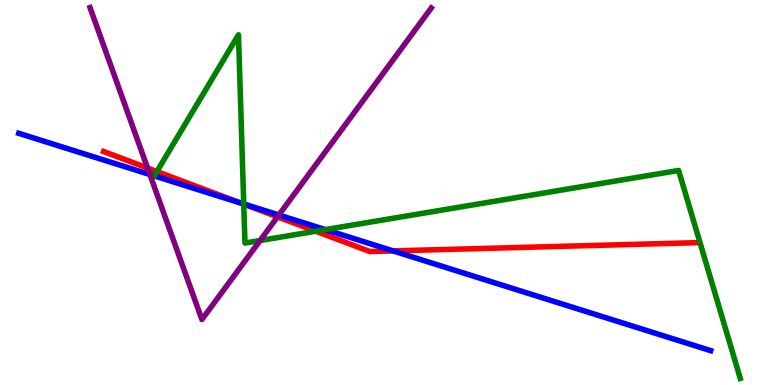[{'lines': ['blue', 'red'], 'intersections': [{'x': 3.11, 'y': 4.72}, {'x': 5.07, 'y': 3.48}]}, {'lines': ['green', 'red'], 'intersections': [{'x': 2.02, 'y': 5.54}, {'x': 3.15, 'y': 4.7}, {'x': 4.07, 'y': 3.99}]}, {'lines': ['purple', 'red'], 'intersections': [{'x': 1.9, 'y': 5.64}, {'x': 3.58, 'y': 4.37}]}, {'lines': ['blue', 'green'], 'intersections': [{'x': 3.15, 'y': 4.7}, {'x': 4.2, 'y': 4.04}]}, {'lines': ['blue', 'purple'], 'intersections': [{'x': 1.93, 'y': 5.47}, {'x': 3.6, 'y': 4.42}]}, {'lines': ['green', 'purple'], 'intersections': [{'x': 3.36, 'y': 3.75}]}]